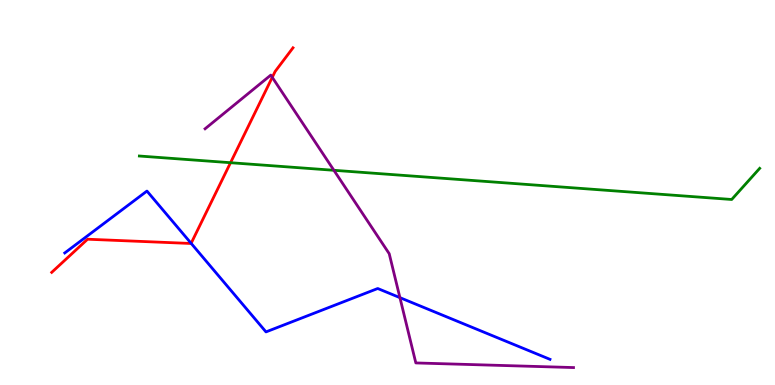[{'lines': ['blue', 'red'], 'intersections': [{'x': 2.47, 'y': 3.68}]}, {'lines': ['green', 'red'], 'intersections': [{'x': 2.97, 'y': 5.77}]}, {'lines': ['purple', 'red'], 'intersections': [{'x': 3.51, 'y': 7.99}]}, {'lines': ['blue', 'green'], 'intersections': []}, {'lines': ['blue', 'purple'], 'intersections': [{'x': 5.16, 'y': 2.27}]}, {'lines': ['green', 'purple'], 'intersections': [{'x': 4.31, 'y': 5.58}]}]